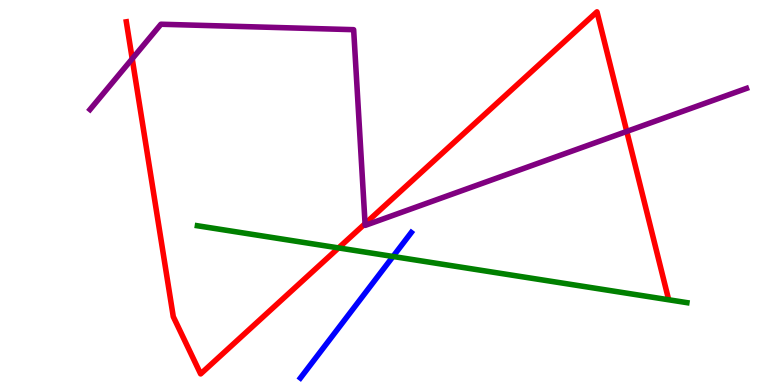[{'lines': ['blue', 'red'], 'intersections': []}, {'lines': ['green', 'red'], 'intersections': [{'x': 4.37, 'y': 3.56}]}, {'lines': ['purple', 'red'], 'intersections': [{'x': 1.71, 'y': 8.47}, {'x': 4.71, 'y': 4.19}, {'x': 8.09, 'y': 6.59}]}, {'lines': ['blue', 'green'], 'intersections': [{'x': 5.07, 'y': 3.34}]}, {'lines': ['blue', 'purple'], 'intersections': []}, {'lines': ['green', 'purple'], 'intersections': []}]